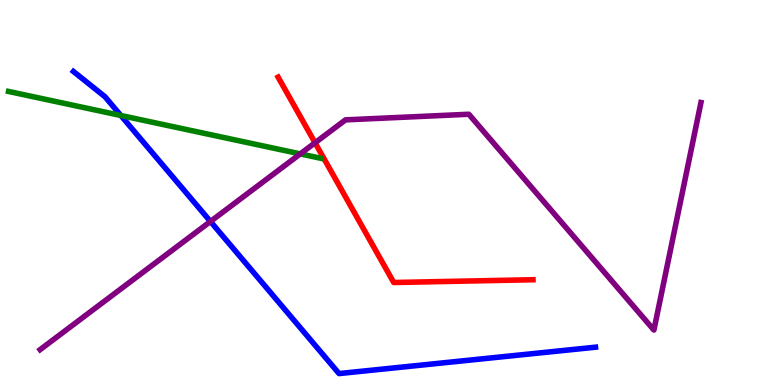[{'lines': ['blue', 'red'], 'intersections': []}, {'lines': ['green', 'red'], 'intersections': []}, {'lines': ['purple', 'red'], 'intersections': [{'x': 4.07, 'y': 6.29}]}, {'lines': ['blue', 'green'], 'intersections': [{'x': 1.56, 'y': 7.0}]}, {'lines': ['blue', 'purple'], 'intersections': [{'x': 2.72, 'y': 4.25}]}, {'lines': ['green', 'purple'], 'intersections': [{'x': 3.87, 'y': 6.0}]}]